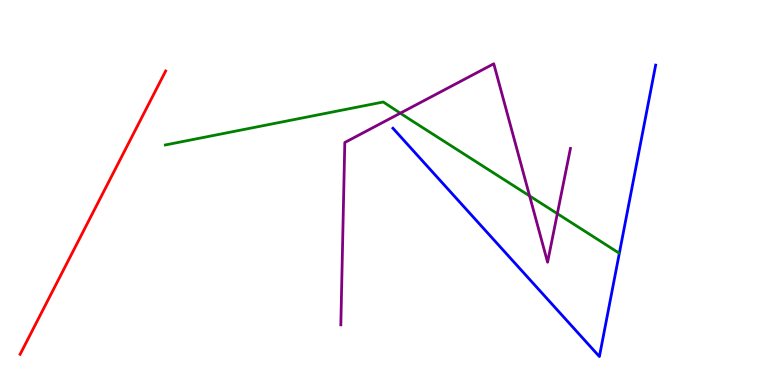[{'lines': ['blue', 'red'], 'intersections': []}, {'lines': ['green', 'red'], 'intersections': []}, {'lines': ['purple', 'red'], 'intersections': []}, {'lines': ['blue', 'green'], 'intersections': []}, {'lines': ['blue', 'purple'], 'intersections': []}, {'lines': ['green', 'purple'], 'intersections': [{'x': 5.17, 'y': 7.06}, {'x': 6.83, 'y': 4.91}, {'x': 7.19, 'y': 4.45}]}]